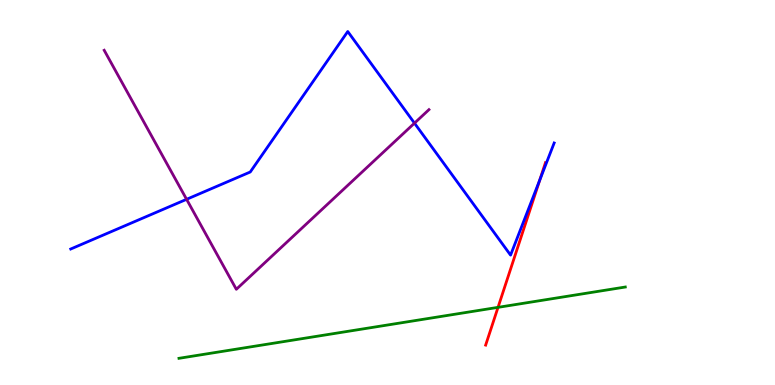[{'lines': ['blue', 'red'], 'intersections': [{'x': 6.97, 'y': 5.33}]}, {'lines': ['green', 'red'], 'intersections': [{'x': 6.43, 'y': 2.02}]}, {'lines': ['purple', 'red'], 'intersections': []}, {'lines': ['blue', 'green'], 'intersections': []}, {'lines': ['blue', 'purple'], 'intersections': [{'x': 2.41, 'y': 4.82}, {'x': 5.35, 'y': 6.8}]}, {'lines': ['green', 'purple'], 'intersections': []}]